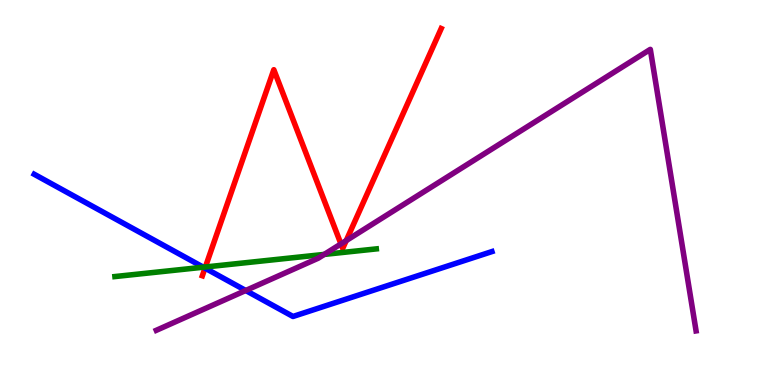[{'lines': ['blue', 'red'], 'intersections': [{'x': 2.65, 'y': 3.04}]}, {'lines': ['green', 'red'], 'intersections': [{'x': 2.65, 'y': 3.07}]}, {'lines': ['purple', 'red'], 'intersections': [{'x': 4.4, 'y': 3.66}, {'x': 4.47, 'y': 3.75}]}, {'lines': ['blue', 'green'], 'intersections': [{'x': 2.62, 'y': 3.06}]}, {'lines': ['blue', 'purple'], 'intersections': [{'x': 3.17, 'y': 2.45}]}, {'lines': ['green', 'purple'], 'intersections': [{'x': 4.18, 'y': 3.39}]}]